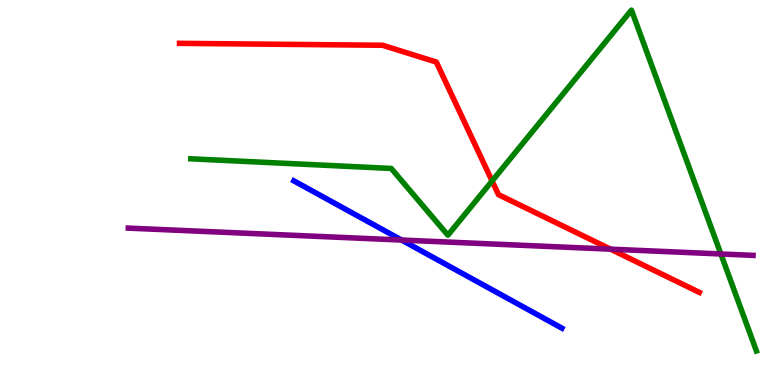[{'lines': ['blue', 'red'], 'intersections': []}, {'lines': ['green', 'red'], 'intersections': [{'x': 6.35, 'y': 5.3}]}, {'lines': ['purple', 'red'], 'intersections': [{'x': 7.88, 'y': 3.53}]}, {'lines': ['blue', 'green'], 'intersections': []}, {'lines': ['blue', 'purple'], 'intersections': [{'x': 5.18, 'y': 3.77}]}, {'lines': ['green', 'purple'], 'intersections': [{'x': 9.3, 'y': 3.4}]}]